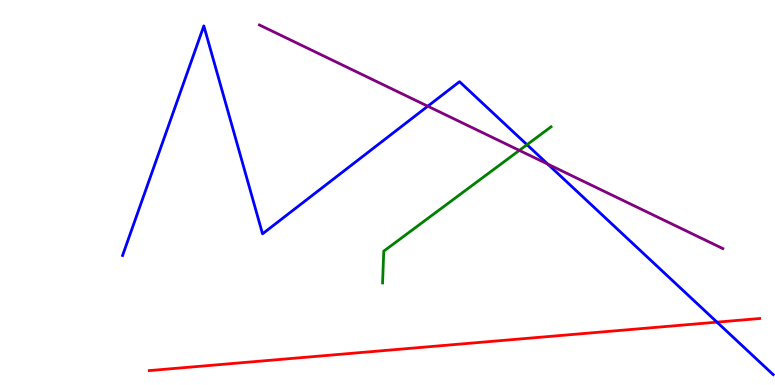[{'lines': ['blue', 'red'], 'intersections': [{'x': 9.25, 'y': 1.63}]}, {'lines': ['green', 'red'], 'intersections': []}, {'lines': ['purple', 'red'], 'intersections': []}, {'lines': ['blue', 'green'], 'intersections': [{'x': 6.8, 'y': 6.24}]}, {'lines': ['blue', 'purple'], 'intersections': [{'x': 5.52, 'y': 7.24}, {'x': 7.07, 'y': 5.74}]}, {'lines': ['green', 'purple'], 'intersections': [{'x': 6.7, 'y': 6.09}]}]